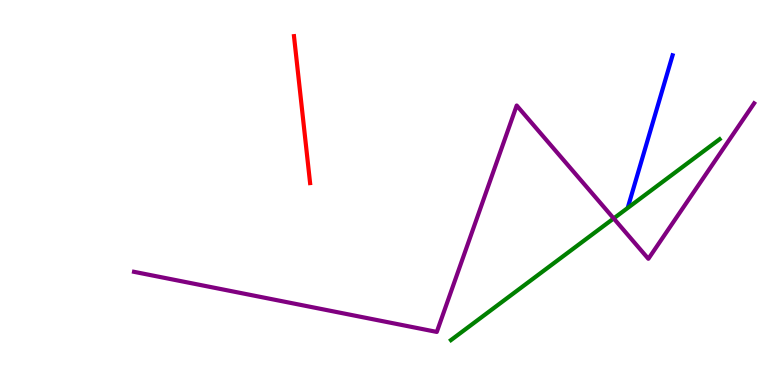[{'lines': ['blue', 'red'], 'intersections': []}, {'lines': ['green', 'red'], 'intersections': []}, {'lines': ['purple', 'red'], 'intersections': []}, {'lines': ['blue', 'green'], 'intersections': []}, {'lines': ['blue', 'purple'], 'intersections': []}, {'lines': ['green', 'purple'], 'intersections': [{'x': 7.92, 'y': 4.33}]}]